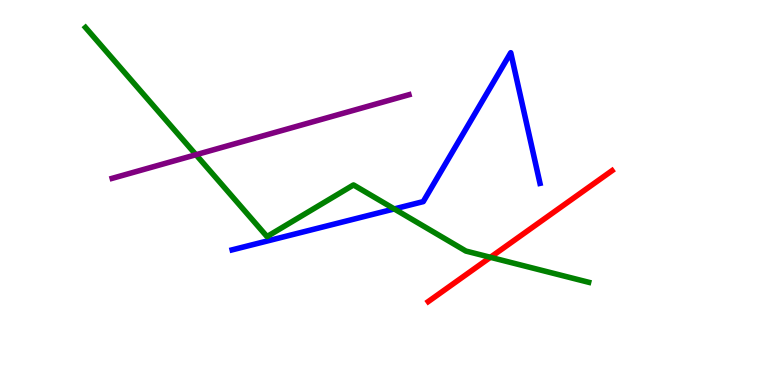[{'lines': ['blue', 'red'], 'intersections': []}, {'lines': ['green', 'red'], 'intersections': [{'x': 6.33, 'y': 3.32}]}, {'lines': ['purple', 'red'], 'intersections': []}, {'lines': ['blue', 'green'], 'intersections': [{'x': 5.09, 'y': 4.57}]}, {'lines': ['blue', 'purple'], 'intersections': []}, {'lines': ['green', 'purple'], 'intersections': [{'x': 2.53, 'y': 5.98}]}]